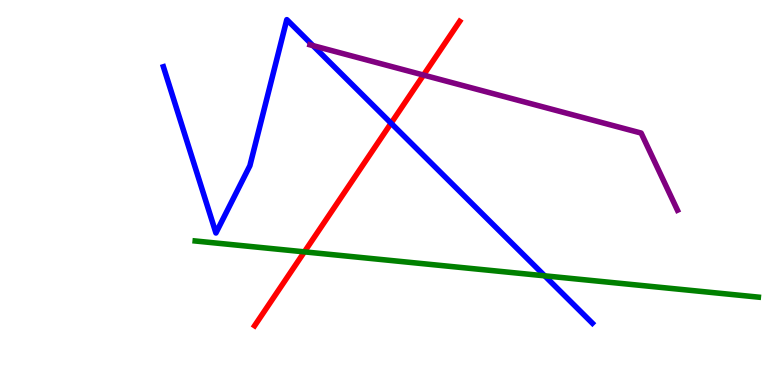[{'lines': ['blue', 'red'], 'intersections': [{'x': 5.05, 'y': 6.8}]}, {'lines': ['green', 'red'], 'intersections': [{'x': 3.93, 'y': 3.46}]}, {'lines': ['purple', 'red'], 'intersections': [{'x': 5.46, 'y': 8.05}]}, {'lines': ['blue', 'green'], 'intersections': [{'x': 7.03, 'y': 2.84}]}, {'lines': ['blue', 'purple'], 'intersections': [{'x': 4.04, 'y': 8.82}]}, {'lines': ['green', 'purple'], 'intersections': []}]